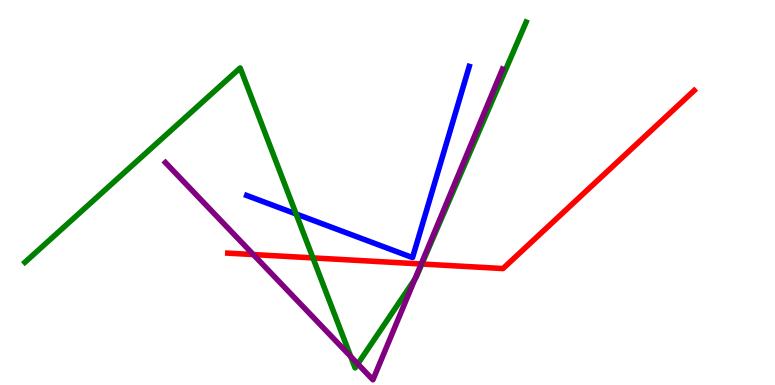[{'lines': ['blue', 'red'], 'intersections': []}, {'lines': ['green', 'red'], 'intersections': [{'x': 4.04, 'y': 3.3}, {'x': 5.44, 'y': 3.14}]}, {'lines': ['purple', 'red'], 'intersections': [{'x': 3.27, 'y': 3.39}, {'x': 5.43, 'y': 3.14}]}, {'lines': ['blue', 'green'], 'intersections': [{'x': 3.82, 'y': 4.44}]}, {'lines': ['blue', 'purple'], 'intersections': []}, {'lines': ['green', 'purple'], 'intersections': [{'x': 4.53, 'y': 0.738}, {'x': 4.62, 'y': 0.547}, {'x': 5.35, 'y': 2.75}]}]